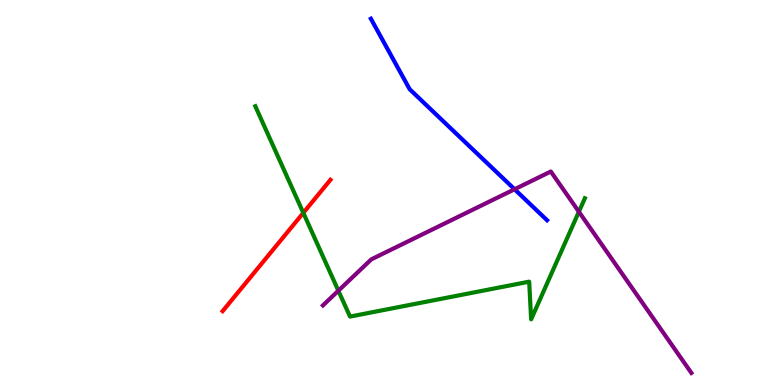[{'lines': ['blue', 'red'], 'intersections': []}, {'lines': ['green', 'red'], 'intersections': [{'x': 3.91, 'y': 4.47}]}, {'lines': ['purple', 'red'], 'intersections': []}, {'lines': ['blue', 'green'], 'intersections': []}, {'lines': ['blue', 'purple'], 'intersections': [{'x': 6.64, 'y': 5.08}]}, {'lines': ['green', 'purple'], 'intersections': [{'x': 4.37, 'y': 2.45}, {'x': 7.47, 'y': 4.5}]}]